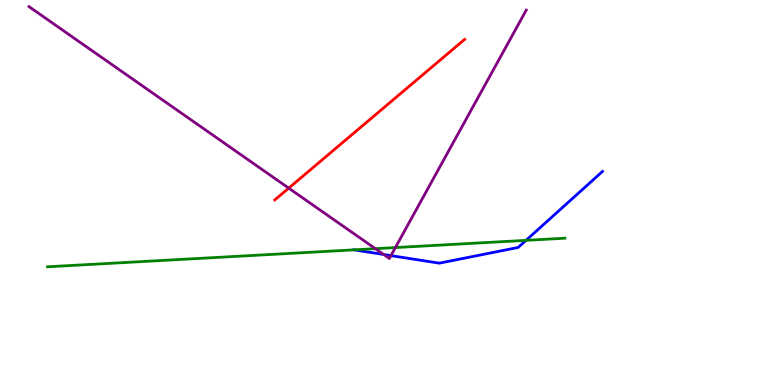[{'lines': ['blue', 'red'], 'intersections': []}, {'lines': ['green', 'red'], 'intersections': []}, {'lines': ['purple', 'red'], 'intersections': [{'x': 3.73, 'y': 5.11}]}, {'lines': ['blue', 'green'], 'intersections': [{'x': 4.57, 'y': 3.51}, {'x': 6.79, 'y': 3.76}]}, {'lines': ['blue', 'purple'], 'intersections': [{'x': 4.95, 'y': 3.39}, {'x': 5.04, 'y': 3.36}]}, {'lines': ['green', 'purple'], 'intersections': [{'x': 4.84, 'y': 3.54}, {'x': 5.1, 'y': 3.57}]}]